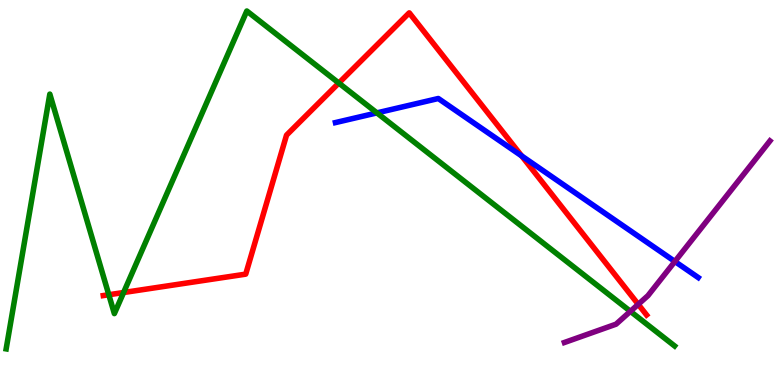[{'lines': ['blue', 'red'], 'intersections': [{'x': 6.73, 'y': 5.95}]}, {'lines': ['green', 'red'], 'intersections': [{'x': 1.4, 'y': 2.34}, {'x': 1.59, 'y': 2.4}, {'x': 4.37, 'y': 7.84}]}, {'lines': ['purple', 'red'], 'intersections': [{'x': 8.24, 'y': 2.1}]}, {'lines': ['blue', 'green'], 'intersections': [{'x': 4.86, 'y': 7.07}]}, {'lines': ['blue', 'purple'], 'intersections': [{'x': 8.71, 'y': 3.21}]}, {'lines': ['green', 'purple'], 'intersections': [{'x': 8.13, 'y': 1.91}]}]